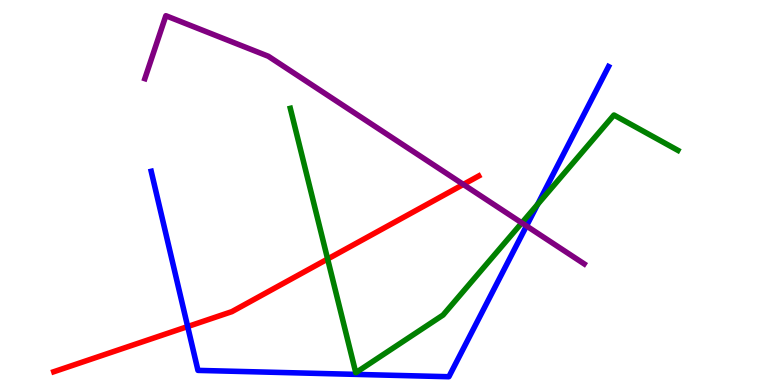[{'lines': ['blue', 'red'], 'intersections': [{'x': 2.42, 'y': 1.52}]}, {'lines': ['green', 'red'], 'intersections': [{'x': 4.23, 'y': 3.27}]}, {'lines': ['purple', 'red'], 'intersections': [{'x': 5.98, 'y': 5.21}]}, {'lines': ['blue', 'green'], 'intersections': [{'x': 6.94, 'y': 4.69}]}, {'lines': ['blue', 'purple'], 'intersections': [{'x': 6.79, 'y': 4.13}]}, {'lines': ['green', 'purple'], 'intersections': [{'x': 6.73, 'y': 4.21}]}]